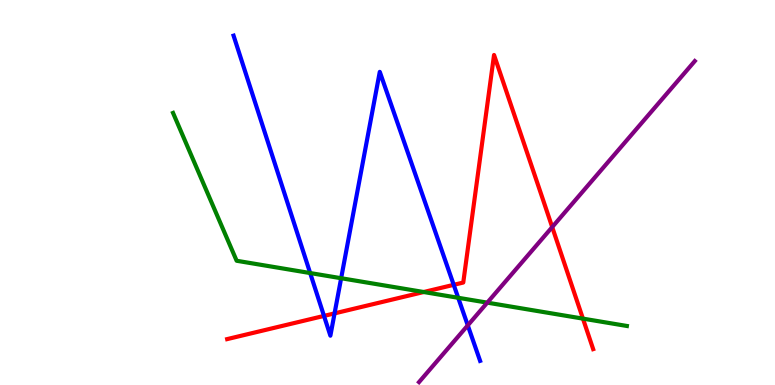[{'lines': ['blue', 'red'], 'intersections': [{'x': 4.18, 'y': 1.79}, {'x': 4.32, 'y': 1.86}, {'x': 5.85, 'y': 2.6}]}, {'lines': ['green', 'red'], 'intersections': [{'x': 5.47, 'y': 2.42}, {'x': 7.52, 'y': 1.72}]}, {'lines': ['purple', 'red'], 'intersections': [{'x': 7.13, 'y': 4.1}]}, {'lines': ['blue', 'green'], 'intersections': [{'x': 4.0, 'y': 2.91}, {'x': 4.4, 'y': 2.77}, {'x': 5.91, 'y': 2.27}]}, {'lines': ['blue', 'purple'], 'intersections': [{'x': 6.04, 'y': 1.55}]}, {'lines': ['green', 'purple'], 'intersections': [{'x': 6.29, 'y': 2.14}]}]